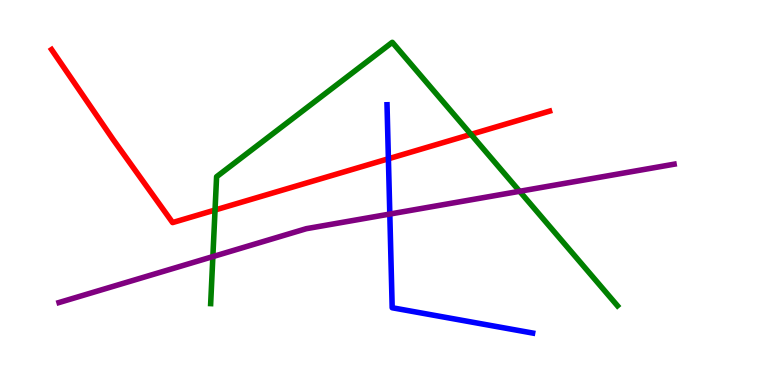[{'lines': ['blue', 'red'], 'intersections': [{'x': 5.01, 'y': 5.88}]}, {'lines': ['green', 'red'], 'intersections': [{'x': 2.77, 'y': 4.54}, {'x': 6.08, 'y': 6.51}]}, {'lines': ['purple', 'red'], 'intersections': []}, {'lines': ['blue', 'green'], 'intersections': []}, {'lines': ['blue', 'purple'], 'intersections': [{'x': 5.03, 'y': 4.44}]}, {'lines': ['green', 'purple'], 'intersections': [{'x': 2.75, 'y': 3.34}, {'x': 6.7, 'y': 5.03}]}]